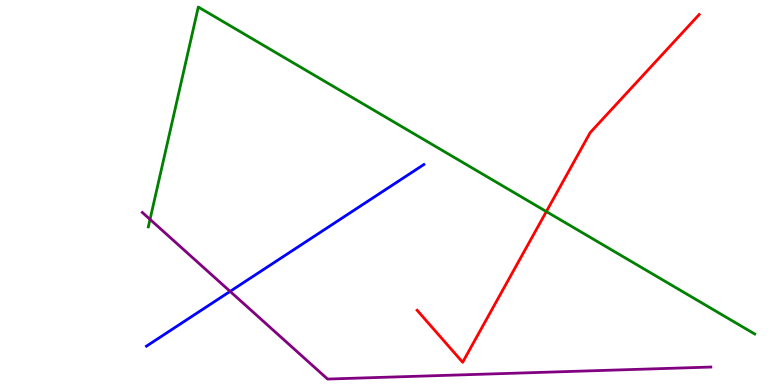[{'lines': ['blue', 'red'], 'intersections': []}, {'lines': ['green', 'red'], 'intersections': [{'x': 7.05, 'y': 4.51}]}, {'lines': ['purple', 'red'], 'intersections': []}, {'lines': ['blue', 'green'], 'intersections': []}, {'lines': ['blue', 'purple'], 'intersections': [{'x': 2.97, 'y': 2.43}]}, {'lines': ['green', 'purple'], 'intersections': [{'x': 1.94, 'y': 4.3}]}]